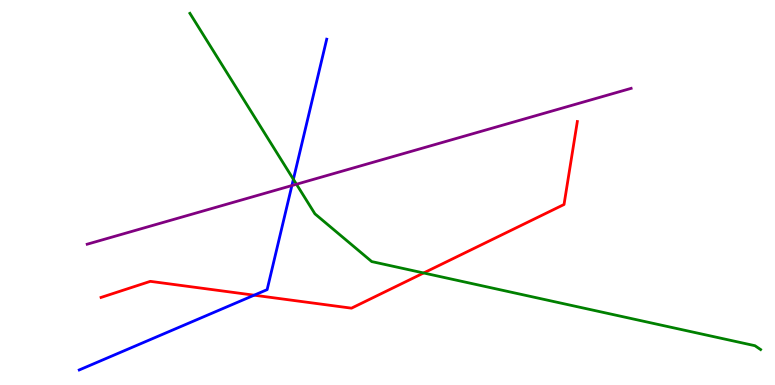[{'lines': ['blue', 'red'], 'intersections': [{'x': 3.28, 'y': 2.33}]}, {'lines': ['green', 'red'], 'intersections': [{'x': 5.47, 'y': 2.91}]}, {'lines': ['purple', 'red'], 'intersections': []}, {'lines': ['blue', 'green'], 'intersections': [{'x': 3.79, 'y': 5.34}]}, {'lines': ['blue', 'purple'], 'intersections': [{'x': 3.77, 'y': 5.18}]}, {'lines': ['green', 'purple'], 'intersections': [{'x': 3.83, 'y': 5.21}]}]